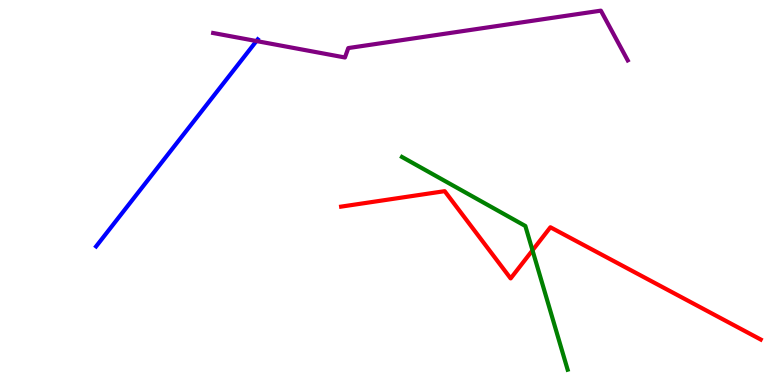[{'lines': ['blue', 'red'], 'intersections': []}, {'lines': ['green', 'red'], 'intersections': [{'x': 6.87, 'y': 3.5}]}, {'lines': ['purple', 'red'], 'intersections': []}, {'lines': ['blue', 'green'], 'intersections': []}, {'lines': ['blue', 'purple'], 'intersections': [{'x': 3.31, 'y': 8.93}]}, {'lines': ['green', 'purple'], 'intersections': []}]